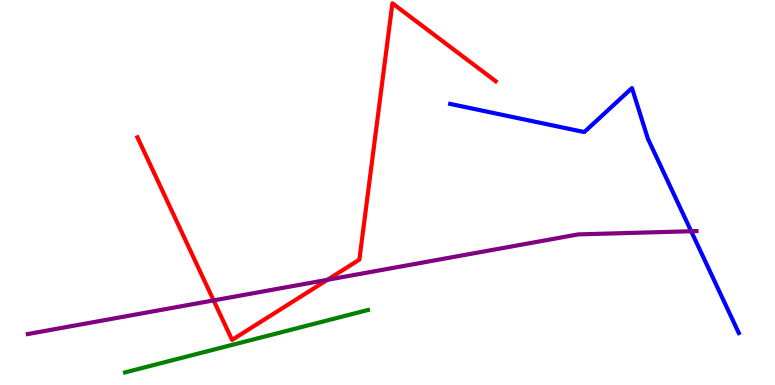[{'lines': ['blue', 'red'], 'intersections': []}, {'lines': ['green', 'red'], 'intersections': []}, {'lines': ['purple', 'red'], 'intersections': [{'x': 2.76, 'y': 2.2}, {'x': 4.22, 'y': 2.73}]}, {'lines': ['blue', 'green'], 'intersections': []}, {'lines': ['blue', 'purple'], 'intersections': [{'x': 8.92, 'y': 3.99}]}, {'lines': ['green', 'purple'], 'intersections': []}]